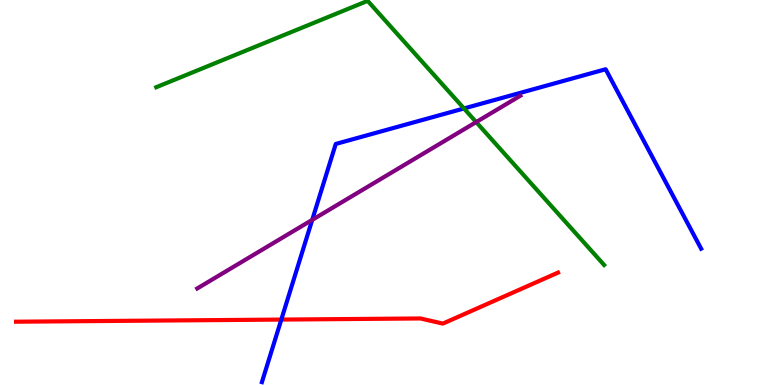[{'lines': ['blue', 'red'], 'intersections': [{'x': 3.63, 'y': 1.7}]}, {'lines': ['green', 'red'], 'intersections': []}, {'lines': ['purple', 'red'], 'intersections': []}, {'lines': ['blue', 'green'], 'intersections': [{'x': 5.99, 'y': 7.18}]}, {'lines': ['blue', 'purple'], 'intersections': [{'x': 4.03, 'y': 4.29}]}, {'lines': ['green', 'purple'], 'intersections': [{'x': 6.14, 'y': 6.83}]}]